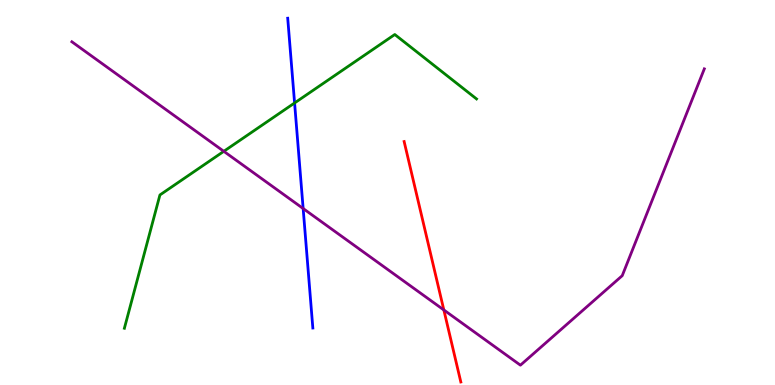[{'lines': ['blue', 'red'], 'intersections': []}, {'lines': ['green', 'red'], 'intersections': []}, {'lines': ['purple', 'red'], 'intersections': [{'x': 5.73, 'y': 1.95}]}, {'lines': ['blue', 'green'], 'intersections': [{'x': 3.8, 'y': 7.33}]}, {'lines': ['blue', 'purple'], 'intersections': [{'x': 3.91, 'y': 4.58}]}, {'lines': ['green', 'purple'], 'intersections': [{'x': 2.89, 'y': 6.07}]}]